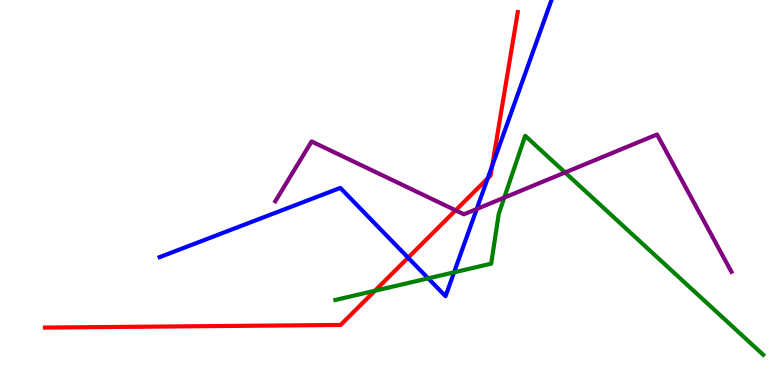[{'lines': ['blue', 'red'], 'intersections': [{'x': 5.27, 'y': 3.31}, {'x': 6.29, 'y': 5.37}, {'x': 6.35, 'y': 5.7}]}, {'lines': ['green', 'red'], 'intersections': [{'x': 4.84, 'y': 2.45}]}, {'lines': ['purple', 'red'], 'intersections': [{'x': 5.88, 'y': 4.54}]}, {'lines': ['blue', 'green'], 'intersections': [{'x': 5.53, 'y': 2.77}, {'x': 5.86, 'y': 2.93}]}, {'lines': ['blue', 'purple'], 'intersections': [{'x': 6.15, 'y': 4.57}]}, {'lines': ['green', 'purple'], 'intersections': [{'x': 6.51, 'y': 4.87}, {'x': 7.29, 'y': 5.52}]}]